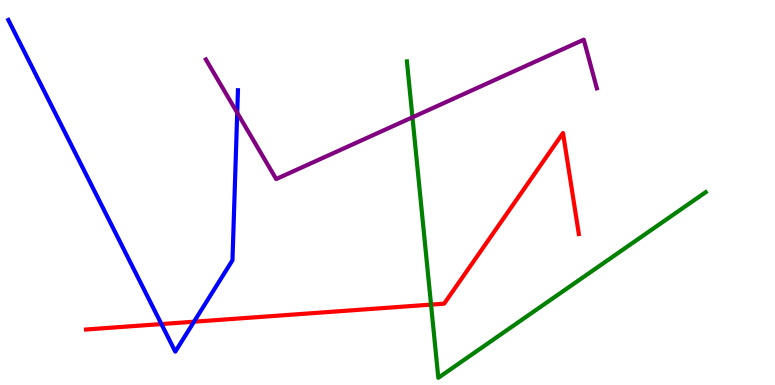[{'lines': ['blue', 'red'], 'intersections': [{'x': 2.08, 'y': 1.58}, {'x': 2.5, 'y': 1.64}]}, {'lines': ['green', 'red'], 'intersections': [{'x': 5.56, 'y': 2.09}]}, {'lines': ['purple', 'red'], 'intersections': []}, {'lines': ['blue', 'green'], 'intersections': []}, {'lines': ['blue', 'purple'], 'intersections': [{'x': 3.06, 'y': 7.07}]}, {'lines': ['green', 'purple'], 'intersections': [{'x': 5.32, 'y': 6.95}]}]